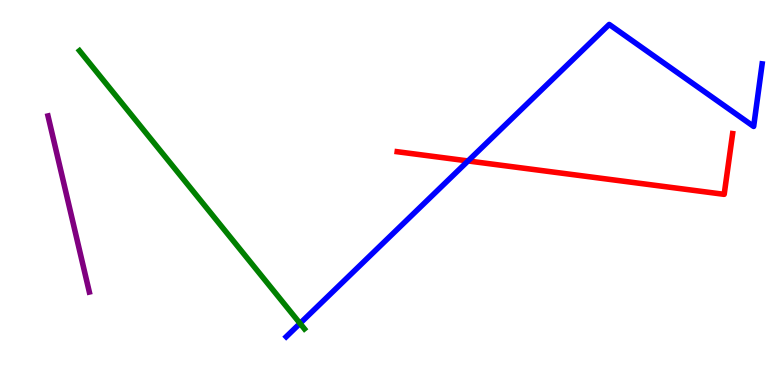[{'lines': ['blue', 'red'], 'intersections': [{'x': 6.04, 'y': 5.82}]}, {'lines': ['green', 'red'], 'intersections': []}, {'lines': ['purple', 'red'], 'intersections': []}, {'lines': ['blue', 'green'], 'intersections': [{'x': 3.87, 'y': 1.6}]}, {'lines': ['blue', 'purple'], 'intersections': []}, {'lines': ['green', 'purple'], 'intersections': []}]